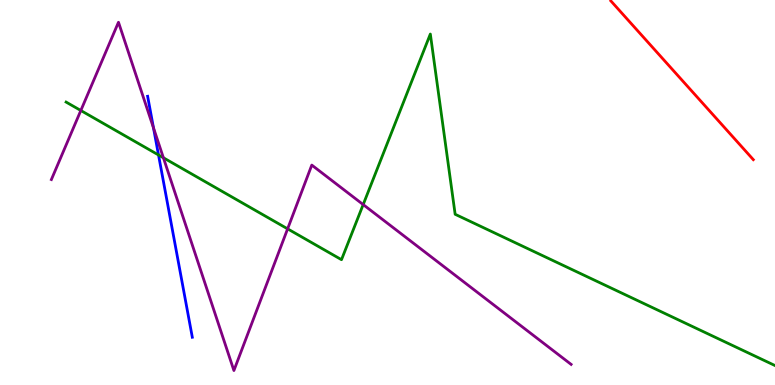[{'lines': ['blue', 'red'], 'intersections': []}, {'lines': ['green', 'red'], 'intersections': []}, {'lines': ['purple', 'red'], 'intersections': []}, {'lines': ['blue', 'green'], 'intersections': [{'x': 2.05, 'y': 5.97}]}, {'lines': ['blue', 'purple'], 'intersections': [{'x': 1.98, 'y': 6.68}]}, {'lines': ['green', 'purple'], 'intersections': [{'x': 1.04, 'y': 7.13}, {'x': 2.11, 'y': 5.9}, {'x': 3.71, 'y': 4.06}, {'x': 4.69, 'y': 4.69}]}]